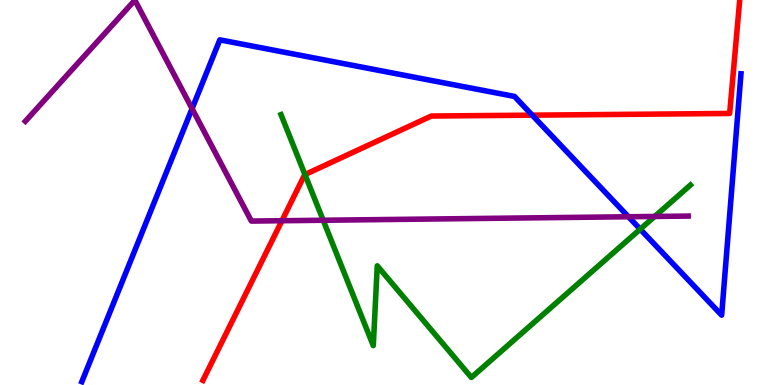[{'lines': ['blue', 'red'], 'intersections': [{'x': 6.87, 'y': 7.01}]}, {'lines': ['green', 'red'], 'intersections': [{'x': 3.93, 'y': 5.47}]}, {'lines': ['purple', 'red'], 'intersections': [{'x': 3.64, 'y': 4.27}]}, {'lines': ['blue', 'green'], 'intersections': [{'x': 8.26, 'y': 4.05}]}, {'lines': ['blue', 'purple'], 'intersections': [{'x': 2.48, 'y': 7.18}, {'x': 8.11, 'y': 4.37}]}, {'lines': ['green', 'purple'], 'intersections': [{'x': 4.17, 'y': 4.28}, {'x': 8.45, 'y': 4.38}]}]